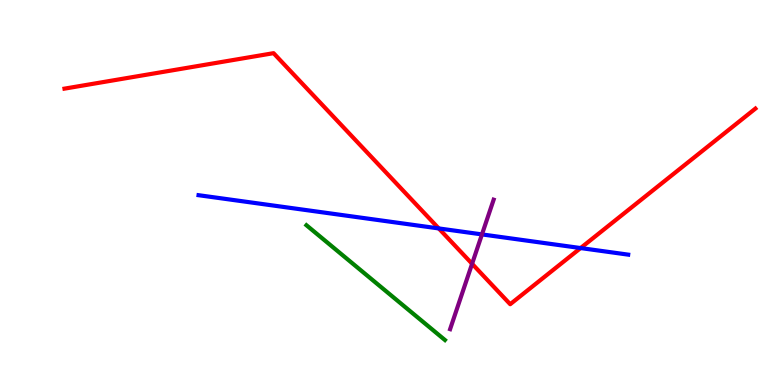[{'lines': ['blue', 'red'], 'intersections': [{'x': 5.66, 'y': 4.07}, {'x': 7.49, 'y': 3.56}]}, {'lines': ['green', 'red'], 'intersections': []}, {'lines': ['purple', 'red'], 'intersections': [{'x': 6.09, 'y': 3.15}]}, {'lines': ['blue', 'green'], 'intersections': []}, {'lines': ['blue', 'purple'], 'intersections': [{'x': 6.22, 'y': 3.91}]}, {'lines': ['green', 'purple'], 'intersections': []}]